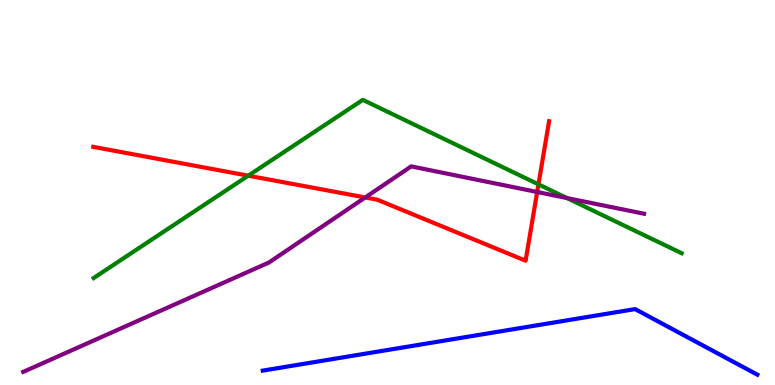[{'lines': ['blue', 'red'], 'intersections': []}, {'lines': ['green', 'red'], 'intersections': [{'x': 3.2, 'y': 5.44}, {'x': 6.95, 'y': 5.21}]}, {'lines': ['purple', 'red'], 'intersections': [{'x': 4.71, 'y': 4.87}, {'x': 6.93, 'y': 5.01}]}, {'lines': ['blue', 'green'], 'intersections': []}, {'lines': ['blue', 'purple'], 'intersections': []}, {'lines': ['green', 'purple'], 'intersections': [{'x': 7.32, 'y': 4.86}]}]